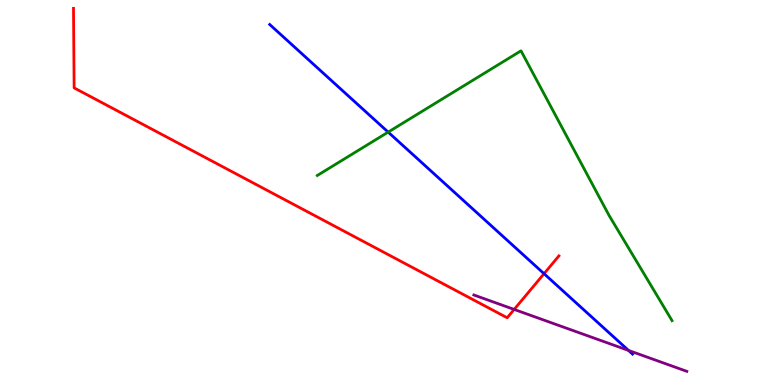[{'lines': ['blue', 'red'], 'intersections': [{'x': 7.02, 'y': 2.89}]}, {'lines': ['green', 'red'], 'intersections': []}, {'lines': ['purple', 'red'], 'intersections': [{'x': 6.63, 'y': 1.96}]}, {'lines': ['blue', 'green'], 'intersections': [{'x': 5.01, 'y': 6.57}]}, {'lines': ['blue', 'purple'], 'intersections': [{'x': 8.11, 'y': 0.898}]}, {'lines': ['green', 'purple'], 'intersections': []}]